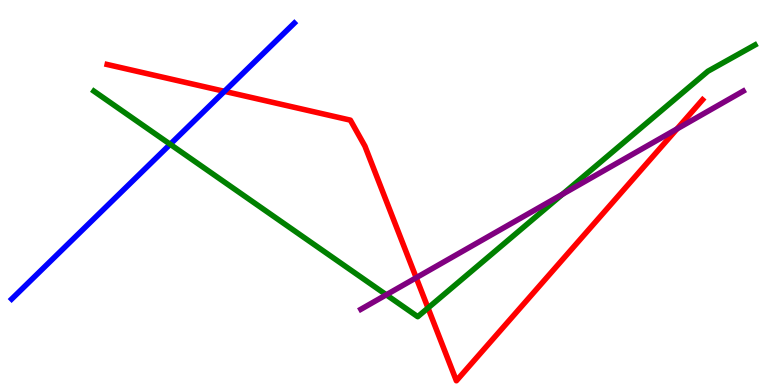[{'lines': ['blue', 'red'], 'intersections': [{'x': 2.9, 'y': 7.63}]}, {'lines': ['green', 'red'], 'intersections': [{'x': 5.52, 'y': 2.0}]}, {'lines': ['purple', 'red'], 'intersections': [{'x': 5.37, 'y': 2.79}, {'x': 8.74, 'y': 6.65}]}, {'lines': ['blue', 'green'], 'intersections': [{'x': 2.2, 'y': 6.25}]}, {'lines': ['blue', 'purple'], 'intersections': []}, {'lines': ['green', 'purple'], 'intersections': [{'x': 4.98, 'y': 2.34}, {'x': 7.26, 'y': 4.95}]}]